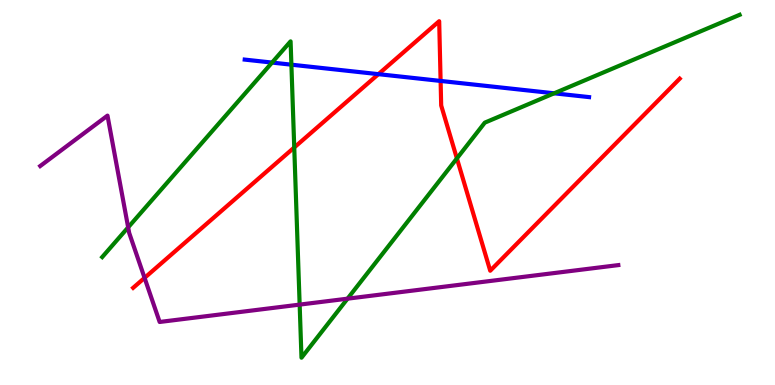[{'lines': ['blue', 'red'], 'intersections': [{'x': 4.88, 'y': 8.07}, {'x': 5.69, 'y': 7.9}]}, {'lines': ['green', 'red'], 'intersections': [{'x': 3.8, 'y': 6.17}, {'x': 5.9, 'y': 5.89}]}, {'lines': ['purple', 'red'], 'intersections': [{'x': 1.87, 'y': 2.78}]}, {'lines': ['blue', 'green'], 'intersections': [{'x': 3.51, 'y': 8.37}, {'x': 3.76, 'y': 8.32}, {'x': 7.15, 'y': 7.58}]}, {'lines': ['blue', 'purple'], 'intersections': []}, {'lines': ['green', 'purple'], 'intersections': [{'x': 1.65, 'y': 4.09}, {'x': 3.87, 'y': 2.09}, {'x': 4.48, 'y': 2.24}]}]